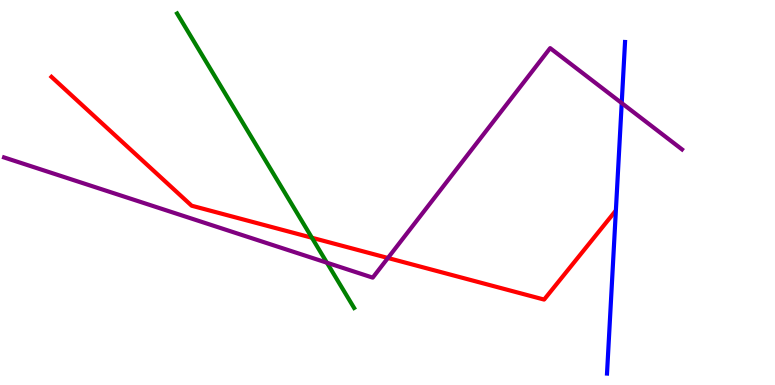[{'lines': ['blue', 'red'], 'intersections': []}, {'lines': ['green', 'red'], 'intersections': [{'x': 4.02, 'y': 3.83}]}, {'lines': ['purple', 'red'], 'intersections': [{'x': 5.01, 'y': 3.3}]}, {'lines': ['blue', 'green'], 'intersections': []}, {'lines': ['blue', 'purple'], 'intersections': [{'x': 8.02, 'y': 7.32}]}, {'lines': ['green', 'purple'], 'intersections': [{'x': 4.22, 'y': 3.18}]}]